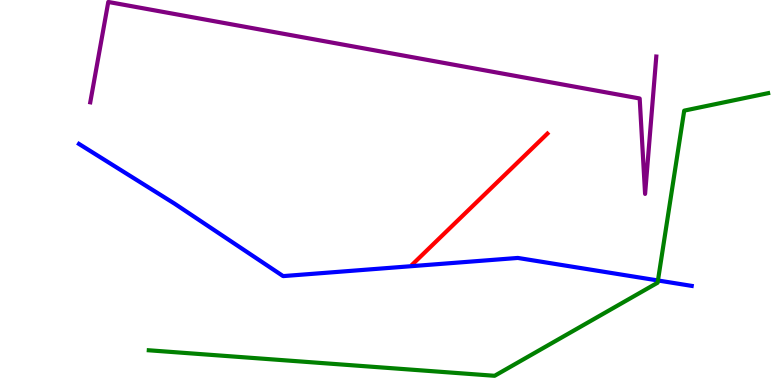[{'lines': ['blue', 'red'], 'intersections': []}, {'lines': ['green', 'red'], 'intersections': []}, {'lines': ['purple', 'red'], 'intersections': []}, {'lines': ['blue', 'green'], 'intersections': [{'x': 8.49, 'y': 2.72}]}, {'lines': ['blue', 'purple'], 'intersections': []}, {'lines': ['green', 'purple'], 'intersections': []}]